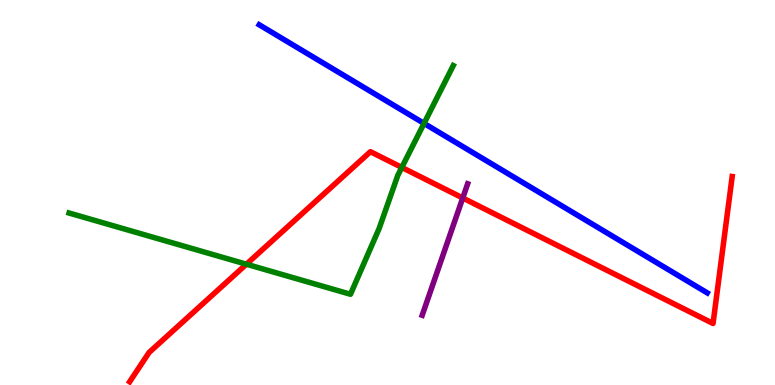[{'lines': ['blue', 'red'], 'intersections': []}, {'lines': ['green', 'red'], 'intersections': [{'x': 3.18, 'y': 3.14}, {'x': 5.18, 'y': 5.65}]}, {'lines': ['purple', 'red'], 'intersections': [{'x': 5.97, 'y': 4.86}]}, {'lines': ['blue', 'green'], 'intersections': [{'x': 5.47, 'y': 6.79}]}, {'lines': ['blue', 'purple'], 'intersections': []}, {'lines': ['green', 'purple'], 'intersections': []}]